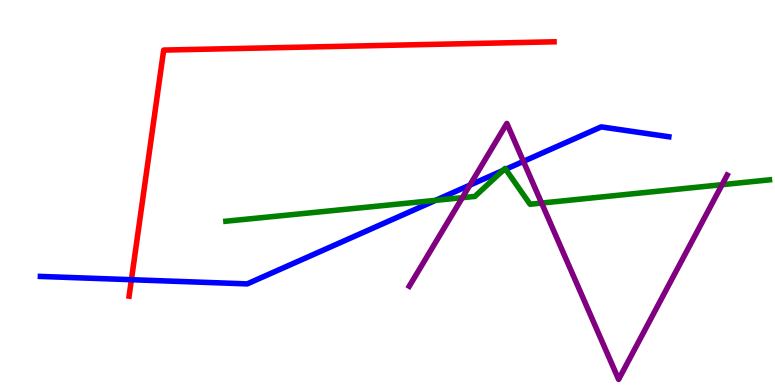[{'lines': ['blue', 'red'], 'intersections': [{'x': 1.7, 'y': 2.73}]}, {'lines': ['green', 'red'], 'intersections': []}, {'lines': ['purple', 'red'], 'intersections': []}, {'lines': ['blue', 'green'], 'intersections': [{'x': 5.62, 'y': 4.8}, {'x': 6.49, 'y': 5.57}, {'x': 6.53, 'y': 5.6}]}, {'lines': ['blue', 'purple'], 'intersections': [{'x': 6.06, 'y': 5.19}, {'x': 6.75, 'y': 5.81}]}, {'lines': ['green', 'purple'], 'intersections': [{'x': 5.97, 'y': 4.87}, {'x': 6.99, 'y': 4.73}, {'x': 9.32, 'y': 5.2}]}]